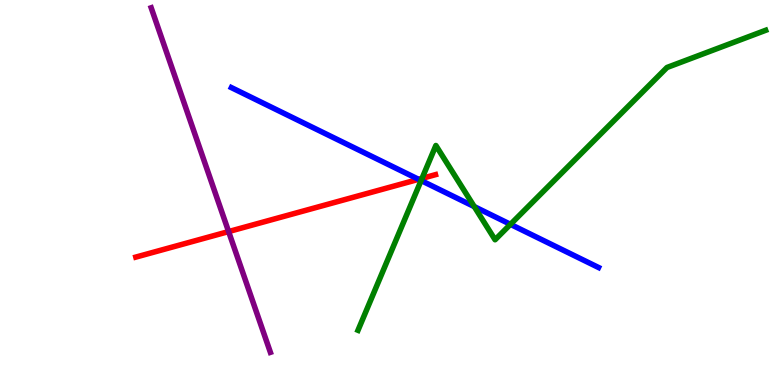[{'lines': ['blue', 'red'], 'intersections': [{'x': 5.4, 'y': 5.34}]}, {'lines': ['green', 'red'], 'intersections': [{'x': 5.45, 'y': 5.37}]}, {'lines': ['purple', 'red'], 'intersections': [{'x': 2.95, 'y': 3.99}]}, {'lines': ['blue', 'green'], 'intersections': [{'x': 5.43, 'y': 5.31}, {'x': 6.12, 'y': 4.63}, {'x': 6.59, 'y': 4.17}]}, {'lines': ['blue', 'purple'], 'intersections': []}, {'lines': ['green', 'purple'], 'intersections': []}]